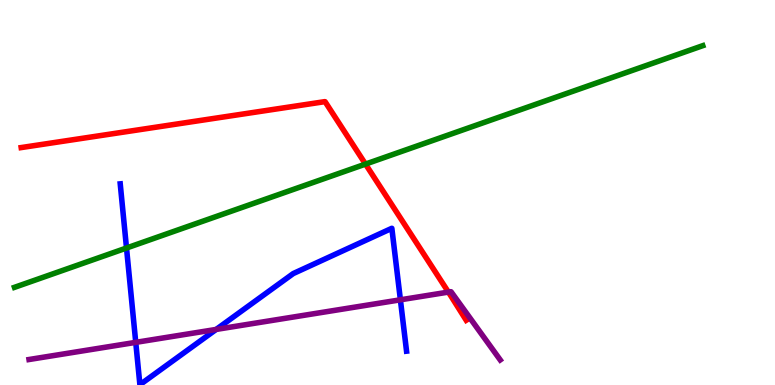[{'lines': ['blue', 'red'], 'intersections': []}, {'lines': ['green', 'red'], 'intersections': [{'x': 4.72, 'y': 5.74}]}, {'lines': ['purple', 'red'], 'intersections': [{'x': 5.79, 'y': 2.41}]}, {'lines': ['blue', 'green'], 'intersections': [{'x': 1.63, 'y': 3.56}]}, {'lines': ['blue', 'purple'], 'intersections': [{'x': 1.75, 'y': 1.11}, {'x': 2.79, 'y': 1.44}, {'x': 5.17, 'y': 2.21}]}, {'lines': ['green', 'purple'], 'intersections': []}]